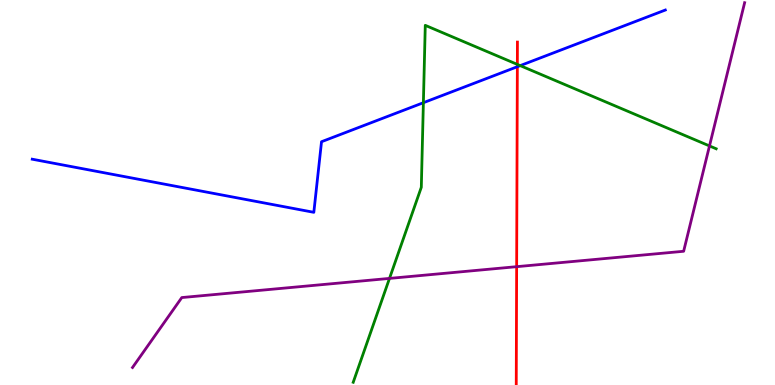[{'lines': ['blue', 'red'], 'intersections': [{'x': 6.68, 'y': 8.27}]}, {'lines': ['green', 'red'], 'intersections': [{'x': 6.68, 'y': 8.33}]}, {'lines': ['purple', 'red'], 'intersections': [{'x': 6.67, 'y': 3.07}]}, {'lines': ['blue', 'green'], 'intersections': [{'x': 5.46, 'y': 7.33}, {'x': 6.71, 'y': 8.3}]}, {'lines': ['blue', 'purple'], 'intersections': []}, {'lines': ['green', 'purple'], 'intersections': [{'x': 5.03, 'y': 2.77}, {'x': 9.15, 'y': 6.21}]}]